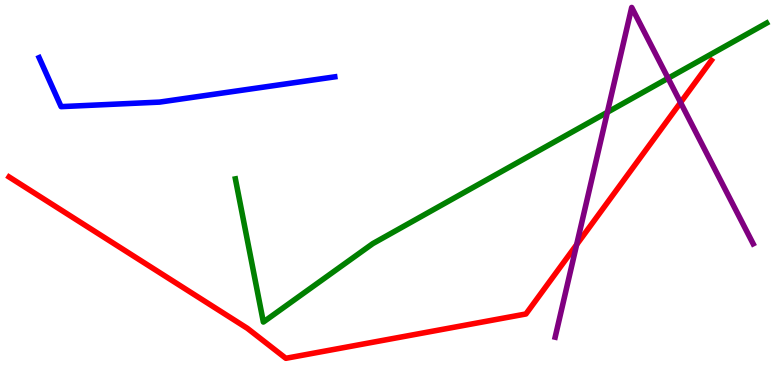[{'lines': ['blue', 'red'], 'intersections': []}, {'lines': ['green', 'red'], 'intersections': []}, {'lines': ['purple', 'red'], 'intersections': [{'x': 7.44, 'y': 3.65}, {'x': 8.78, 'y': 7.34}]}, {'lines': ['blue', 'green'], 'intersections': []}, {'lines': ['blue', 'purple'], 'intersections': []}, {'lines': ['green', 'purple'], 'intersections': [{'x': 7.84, 'y': 7.08}, {'x': 8.62, 'y': 7.97}]}]